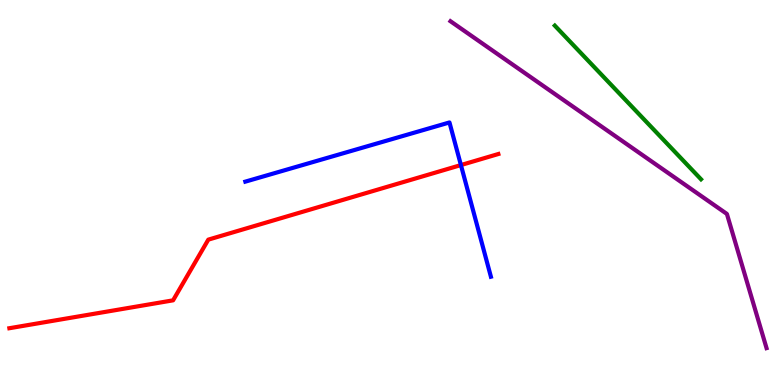[{'lines': ['blue', 'red'], 'intersections': [{'x': 5.95, 'y': 5.71}]}, {'lines': ['green', 'red'], 'intersections': []}, {'lines': ['purple', 'red'], 'intersections': []}, {'lines': ['blue', 'green'], 'intersections': []}, {'lines': ['blue', 'purple'], 'intersections': []}, {'lines': ['green', 'purple'], 'intersections': []}]